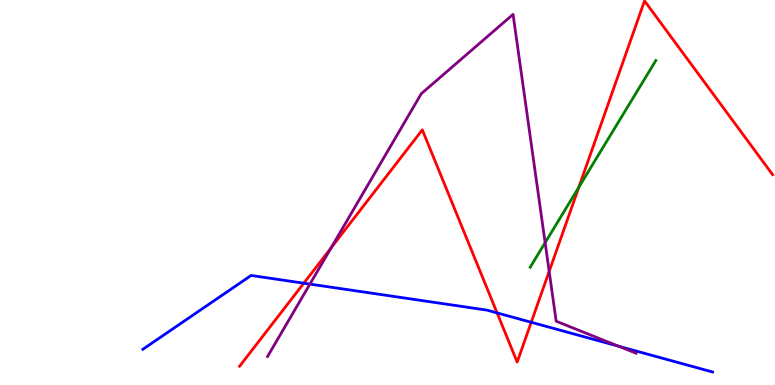[{'lines': ['blue', 'red'], 'intersections': [{'x': 3.92, 'y': 2.64}, {'x': 6.41, 'y': 1.87}, {'x': 6.85, 'y': 1.63}]}, {'lines': ['green', 'red'], 'intersections': [{'x': 7.47, 'y': 5.14}]}, {'lines': ['purple', 'red'], 'intersections': [{'x': 4.27, 'y': 3.56}, {'x': 7.09, 'y': 2.95}]}, {'lines': ['blue', 'green'], 'intersections': []}, {'lines': ['blue', 'purple'], 'intersections': [{'x': 4.0, 'y': 2.62}, {'x': 7.98, 'y': 1.01}]}, {'lines': ['green', 'purple'], 'intersections': [{'x': 7.03, 'y': 3.7}]}]